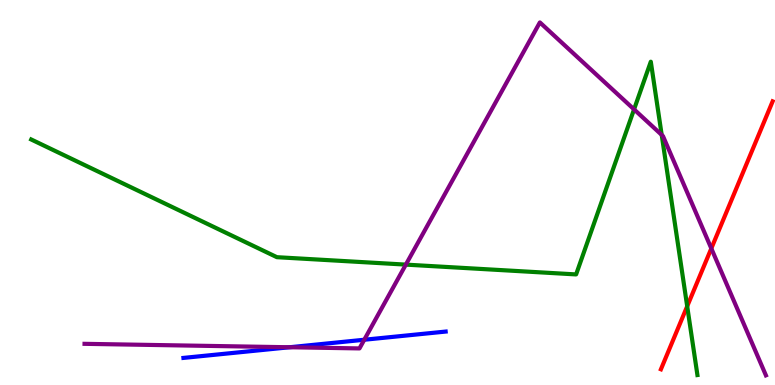[{'lines': ['blue', 'red'], 'intersections': []}, {'lines': ['green', 'red'], 'intersections': [{'x': 8.87, 'y': 2.04}]}, {'lines': ['purple', 'red'], 'intersections': [{'x': 9.18, 'y': 3.55}]}, {'lines': ['blue', 'green'], 'intersections': []}, {'lines': ['blue', 'purple'], 'intersections': [{'x': 3.74, 'y': 0.98}, {'x': 4.7, 'y': 1.18}]}, {'lines': ['green', 'purple'], 'intersections': [{'x': 5.24, 'y': 3.13}, {'x': 8.18, 'y': 7.16}, {'x': 8.54, 'y': 6.5}]}]